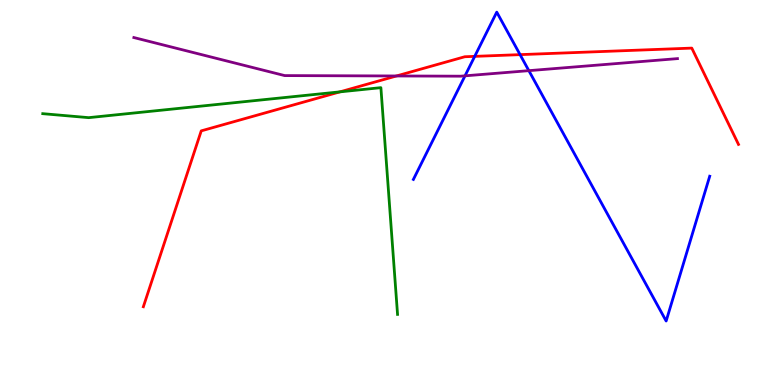[{'lines': ['blue', 'red'], 'intersections': [{'x': 6.13, 'y': 8.54}, {'x': 6.71, 'y': 8.58}]}, {'lines': ['green', 'red'], 'intersections': [{'x': 4.39, 'y': 7.61}]}, {'lines': ['purple', 'red'], 'intersections': [{'x': 5.12, 'y': 8.03}]}, {'lines': ['blue', 'green'], 'intersections': []}, {'lines': ['blue', 'purple'], 'intersections': [{'x': 6.0, 'y': 8.03}, {'x': 6.82, 'y': 8.16}]}, {'lines': ['green', 'purple'], 'intersections': []}]